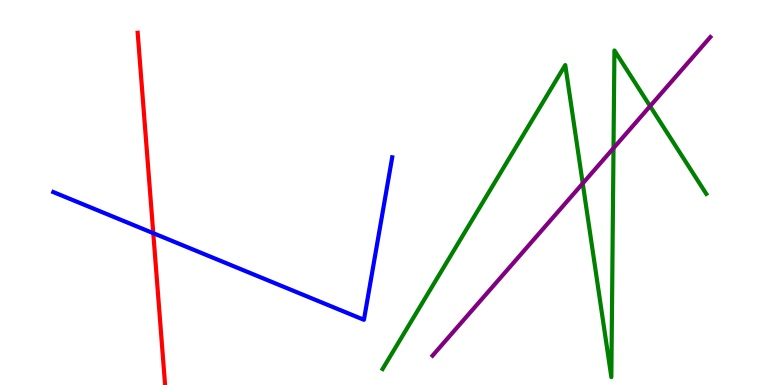[{'lines': ['blue', 'red'], 'intersections': [{'x': 1.98, 'y': 3.94}]}, {'lines': ['green', 'red'], 'intersections': []}, {'lines': ['purple', 'red'], 'intersections': []}, {'lines': ['blue', 'green'], 'intersections': []}, {'lines': ['blue', 'purple'], 'intersections': []}, {'lines': ['green', 'purple'], 'intersections': [{'x': 7.52, 'y': 5.24}, {'x': 7.92, 'y': 6.15}, {'x': 8.39, 'y': 7.24}]}]